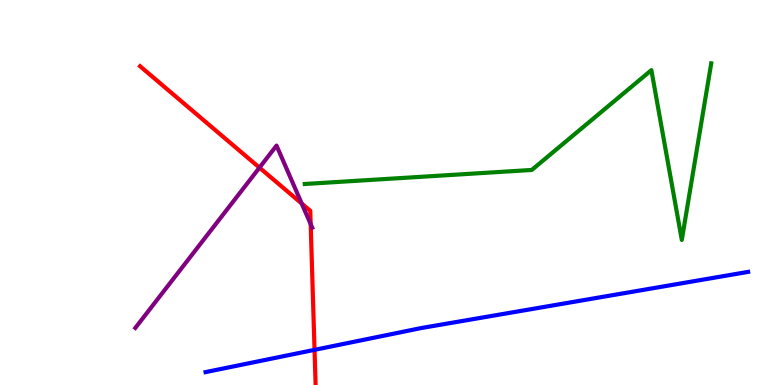[{'lines': ['blue', 'red'], 'intersections': [{'x': 4.06, 'y': 0.913}]}, {'lines': ['green', 'red'], 'intersections': []}, {'lines': ['purple', 'red'], 'intersections': [{'x': 3.35, 'y': 5.65}, {'x': 3.89, 'y': 4.71}, {'x': 4.01, 'y': 4.18}]}, {'lines': ['blue', 'green'], 'intersections': []}, {'lines': ['blue', 'purple'], 'intersections': []}, {'lines': ['green', 'purple'], 'intersections': []}]